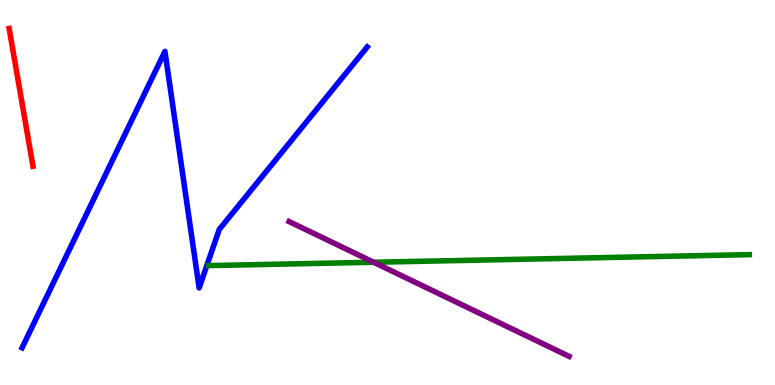[{'lines': ['blue', 'red'], 'intersections': []}, {'lines': ['green', 'red'], 'intersections': []}, {'lines': ['purple', 'red'], 'intersections': []}, {'lines': ['blue', 'green'], 'intersections': []}, {'lines': ['blue', 'purple'], 'intersections': []}, {'lines': ['green', 'purple'], 'intersections': [{'x': 4.82, 'y': 3.19}]}]